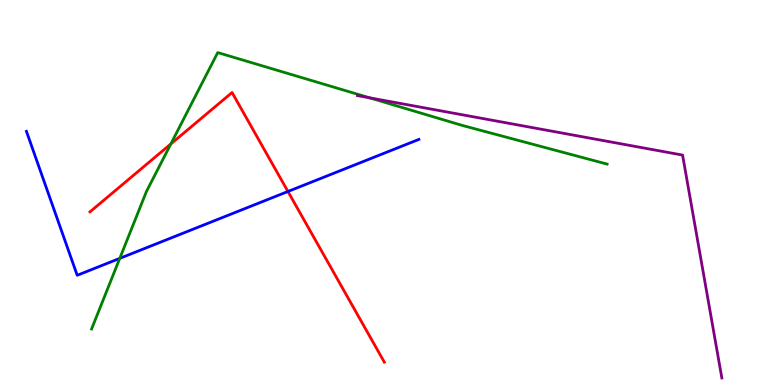[{'lines': ['blue', 'red'], 'intersections': [{'x': 3.72, 'y': 5.03}]}, {'lines': ['green', 'red'], 'intersections': [{'x': 2.2, 'y': 6.26}]}, {'lines': ['purple', 'red'], 'intersections': []}, {'lines': ['blue', 'green'], 'intersections': [{'x': 1.55, 'y': 3.29}]}, {'lines': ['blue', 'purple'], 'intersections': []}, {'lines': ['green', 'purple'], 'intersections': [{'x': 4.77, 'y': 7.46}]}]